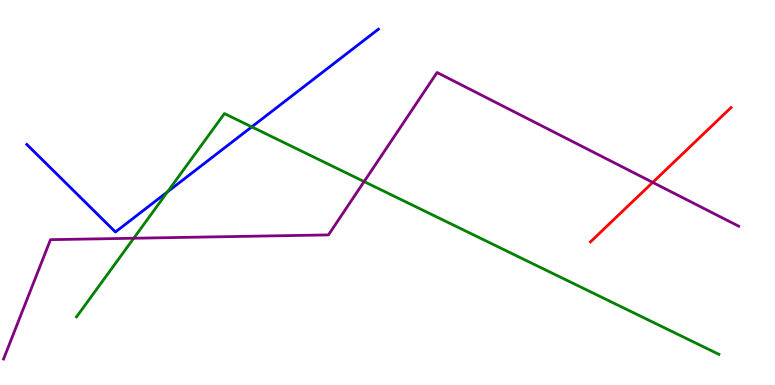[{'lines': ['blue', 'red'], 'intersections': []}, {'lines': ['green', 'red'], 'intersections': []}, {'lines': ['purple', 'red'], 'intersections': [{'x': 8.42, 'y': 5.26}]}, {'lines': ['blue', 'green'], 'intersections': [{'x': 2.16, 'y': 5.02}, {'x': 3.25, 'y': 6.7}]}, {'lines': ['blue', 'purple'], 'intersections': []}, {'lines': ['green', 'purple'], 'intersections': [{'x': 1.73, 'y': 3.81}, {'x': 4.7, 'y': 5.28}]}]